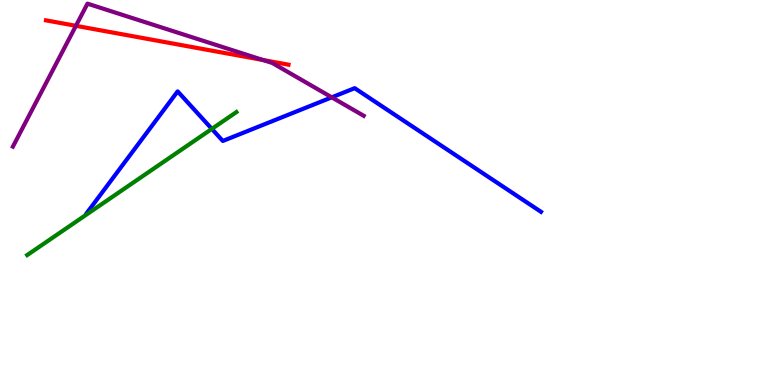[{'lines': ['blue', 'red'], 'intersections': []}, {'lines': ['green', 'red'], 'intersections': []}, {'lines': ['purple', 'red'], 'intersections': [{'x': 0.98, 'y': 9.33}, {'x': 3.39, 'y': 8.44}]}, {'lines': ['blue', 'green'], 'intersections': [{'x': 2.73, 'y': 6.65}]}, {'lines': ['blue', 'purple'], 'intersections': [{'x': 4.28, 'y': 7.47}]}, {'lines': ['green', 'purple'], 'intersections': []}]